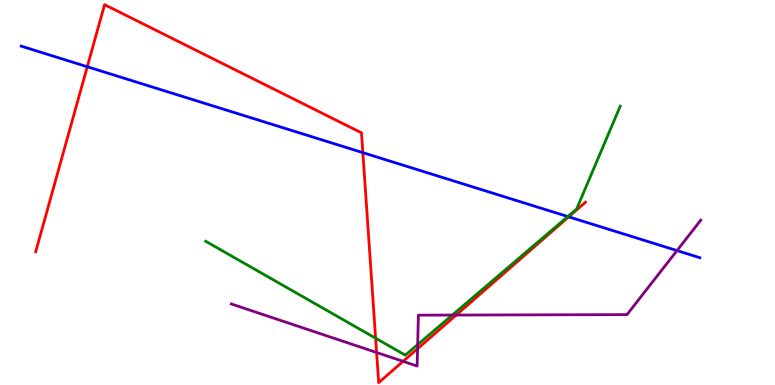[{'lines': ['blue', 'red'], 'intersections': [{'x': 1.13, 'y': 8.27}, {'x': 4.68, 'y': 6.04}, {'x': 7.34, 'y': 4.37}]}, {'lines': ['green', 'red'], 'intersections': [{'x': 4.85, 'y': 1.22}]}, {'lines': ['purple', 'red'], 'intersections': [{'x': 4.86, 'y': 0.844}, {'x': 5.2, 'y': 0.614}, {'x': 5.39, 'y': 0.942}, {'x': 5.89, 'y': 1.82}]}, {'lines': ['blue', 'green'], 'intersections': [{'x': 7.33, 'y': 4.38}]}, {'lines': ['blue', 'purple'], 'intersections': [{'x': 8.74, 'y': 3.49}]}, {'lines': ['green', 'purple'], 'intersections': [{'x': 5.39, 'y': 1.05}, {'x': 5.84, 'y': 1.82}]}]